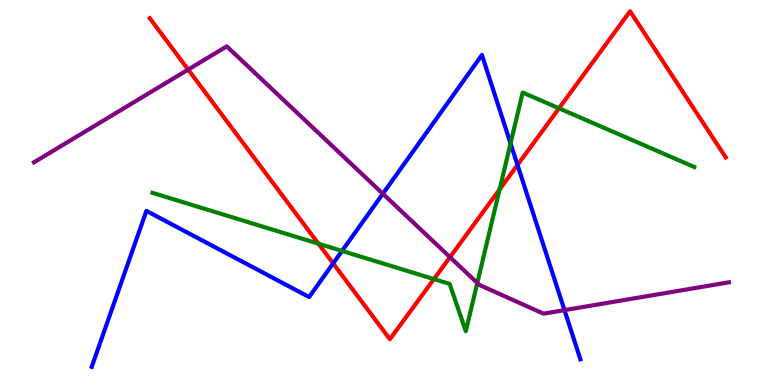[{'lines': ['blue', 'red'], 'intersections': [{'x': 4.3, 'y': 3.16}, {'x': 6.68, 'y': 5.72}]}, {'lines': ['green', 'red'], 'intersections': [{'x': 4.11, 'y': 3.67}, {'x': 5.6, 'y': 2.75}, {'x': 6.45, 'y': 5.08}, {'x': 7.21, 'y': 7.19}]}, {'lines': ['purple', 'red'], 'intersections': [{'x': 2.43, 'y': 8.19}, {'x': 5.81, 'y': 3.32}]}, {'lines': ['blue', 'green'], 'intersections': [{'x': 4.41, 'y': 3.48}, {'x': 6.59, 'y': 6.27}]}, {'lines': ['blue', 'purple'], 'intersections': [{'x': 4.94, 'y': 4.97}, {'x': 7.28, 'y': 1.94}]}, {'lines': ['green', 'purple'], 'intersections': [{'x': 6.16, 'y': 2.65}]}]